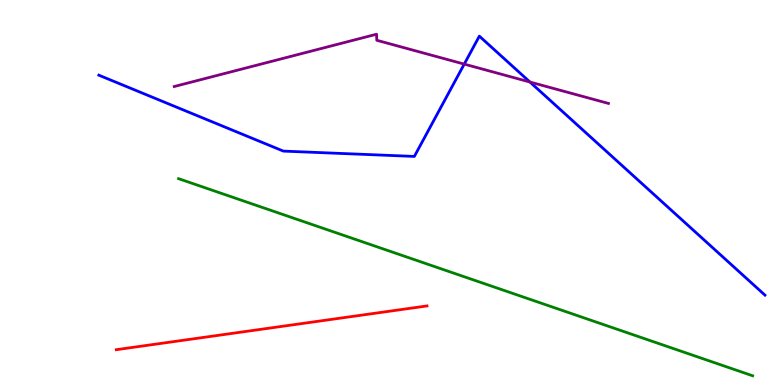[{'lines': ['blue', 'red'], 'intersections': []}, {'lines': ['green', 'red'], 'intersections': []}, {'lines': ['purple', 'red'], 'intersections': []}, {'lines': ['blue', 'green'], 'intersections': []}, {'lines': ['blue', 'purple'], 'intersections': [{'x': 5.99, 'y': 8.33}, {'x': 6.84, 'y': 7.87}]}, {'lines': ['green', 'purple'], 'intersections': []}]